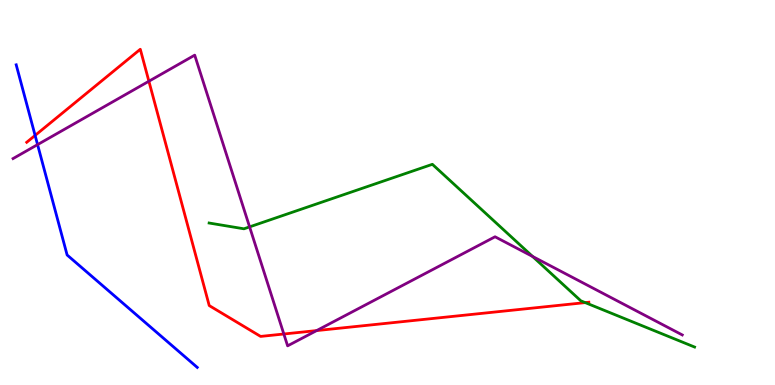[{'lines': ['blue', 'red'], 'intersections': [{'x': 0.453, 'y': 6.48}]}, {'lines': ['green', 'red'], 'intersections': [{'x': 7.55, 'y': 2.14}]}, {'lines': ['purple', 'red'], 'intersections': [{'x': 1.92, 'y': 7.89}, {'x': 3.66, 'y': 1.32}, {'x': 4.09, 'y': 1.41}]}, {'lines': ['blue', 'green'], 'intersections': []}, {'lines': ['blue', 'purple'], 'intersections': [{'x': 0.485, 'y': 6.24}]}, {'lines': ['green', 'purple'], 'intersections': [{'x': 3.22, 'y': 4.11}, {'x': 6.87, 'y': 3.34}]}]